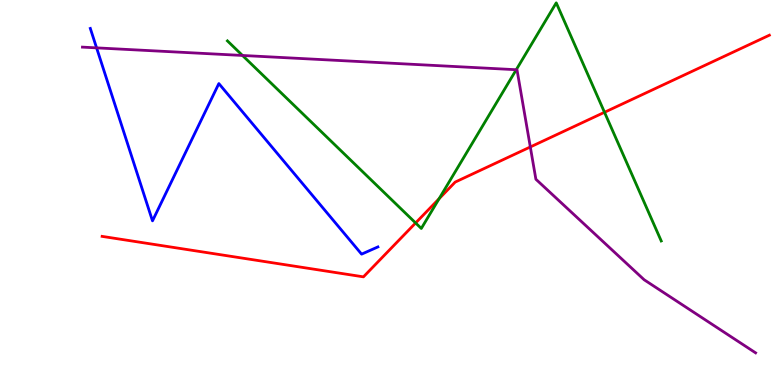[{'lines': ['blue', 'red'], 'intersections': []}, {'lines': ['green', 'red'], 'intersections': [{'x': 5.36, 'y': 4.21}, {'x': 5.67, 'y': 4.84}, {'x': 7.8, 'y': 7.08}]}, {'lines': ['purple', 'red'], 'intersections': [{'x': 6.84, 'y': 6.18}]}, {'lines': ['blue', 'green'], 'intersections': []}, {'lines': ['blue', 'purple'], 'intersections': [{'x': 1.25, 'y': 8.76}]}, {'lines': ['green', 'purple'], 'intersections': [{'x': 3.13, 'y': 8.56}, {'x': 6.66, 'y': 8.19}]}]